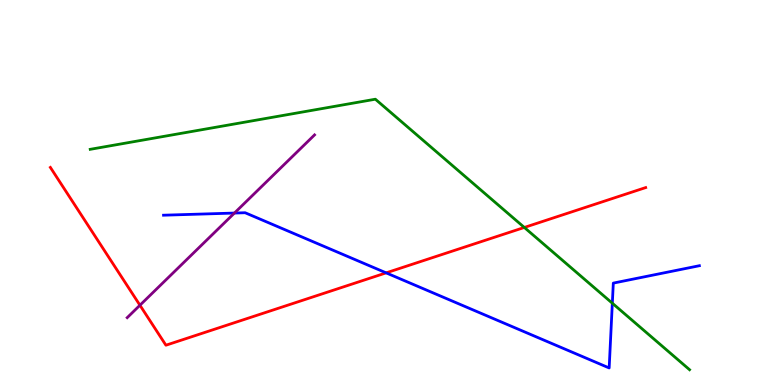[{'lines': ['blue', 'red'], 'intersections': [{'x': 4.98, 'y': 2.91}]}, {'lines': ['green', 'red'], 'intersections': [{'x': 6.77, 'y': 4.09}]}, {'lines': ['purple', 'red'], 'intersections': [{'x': 1.81, 'y': 2.07}]}, {'lines': ['blue', 'green'], 'intersections': [{'x': 7.9, 'y': 2.12}]}, {'lines': ['blue', 'purple'], 'intersections': [{'x': 3.02, 'y': 4.47}]}, {'lines': ['green', 'purple'], 'intersections': []}]